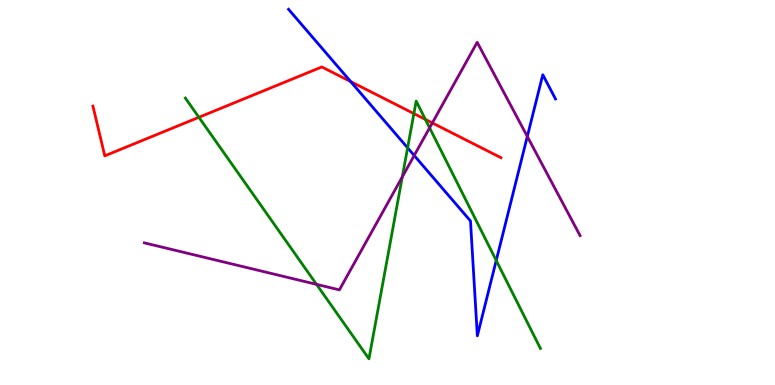[{'lines': ['blue', 'red'], 'intersections': [{'x': 4.52, 'y': 7.88}]}, {'lines': ['green', 'red'], 'intersections': [{'x': 2.57, 'y': 6.95}, {'x': 5.34, 'y': 7.05}, {'x': 5.49, 'y': 6.9}]}, {'lines': ['purple', 'red'], 'intersections': [{'x': 5.58, 'y': 6.81}]}, {'lines': ['blue', 'green'], 'intersections': [{'x': 5.26, 'y': 6.16}, {'x': 6.4, 'y': 3.23}]}, {'lines': ['blue', 'purple'], 'intersections': [{'x': 5.34, 'y': 5.96}, {'x': 6.8, 'y': 6.45}]}, {'lines': ['green', 'purple'], 'intersections': [{'x': 4.08, 'y': 2.61}, {'x': 5.19, 'y': 5.41}, {'x': 5.54, 'y': 6.68}]}]